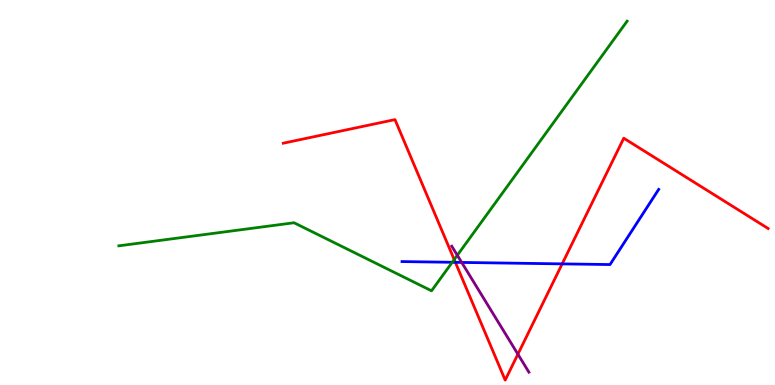[{'lines': ['blue', 'red'], 'intersections': [{'x': 5.88, 'y': 3.19}, {'x': 7.25, 'y': 3.15}]}, {'lines': ['green', 'red'], 'intersections': [{'x': 5.86, 'y': 3.26}]}, {'lines': ['purple', 'red'], 'intersections': [{'x': 6.68, 'y': 0.8}]}, {'lines': ['blue', 'green'], 'intersections': [{'x': 5.84, 'y': 3.19}]}, {'lines': ['blue', 'purple'], 'intersections': [{'x': 5.96, 'y': 3.18}]}, {'lines': ['green', 'purple'], 'intersections': [{'x': 5.9, 'y': 3.37}]}]